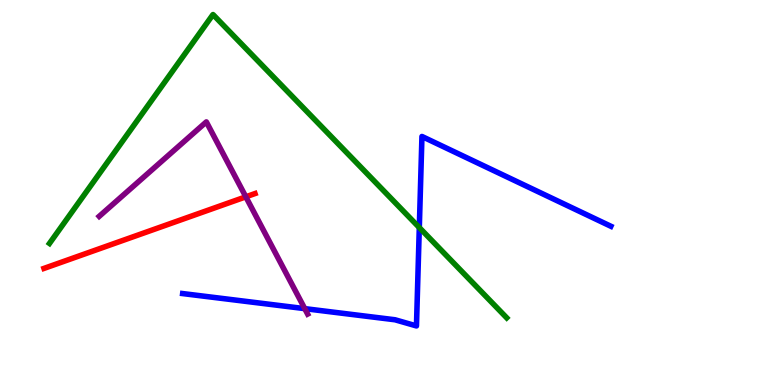[{'lines': ['blue', 'red'], 'intersections': []}, {'lines': ['green', 'red'], 'intersections': []}, {'lines': ['purple', 'red'], 'intersections': [{'x': 3.17, 'y': 4.89}]}, {'lines': ['blue', 'green'], 'intersections': [{'x': 5.41, 'y': 4.09}]}, {'lines': ['blue', 'purple'], 'intersections': [{'x': 3.93, 'y': 1.98}]}, {'lines': ['green', 'purple'], 'intersections': []}]